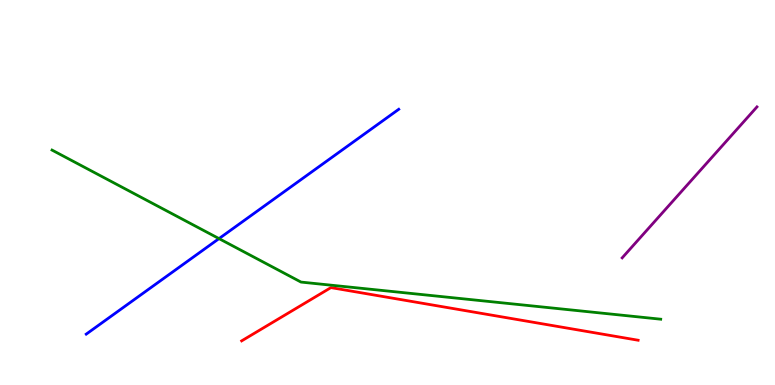[{'lines': ['blue', 'red'], 'intersections': []}, {'lines': ['green', 'red'], 'intersections': []}, {'lines': ['purple', 'red'], 'intersections': []}, {'lines': ['blue', 'green'], 'intersections': [{'x': 2.83, 'y': 3.8}]}, {'lines': ['blue', 'purple'], 'intersections': []}, {'lines': ['green', 'purple'], 'intersections': []}]